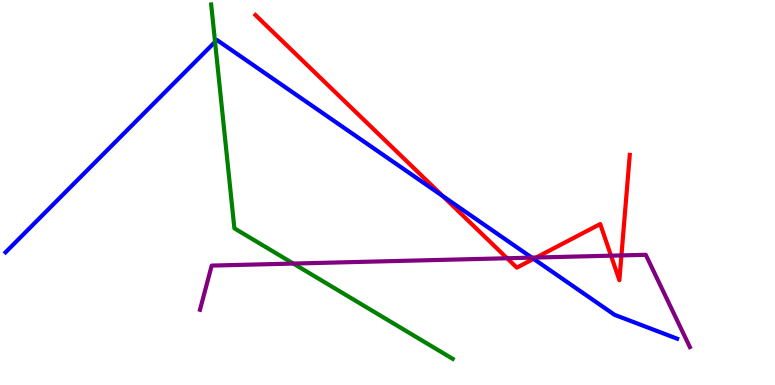[{'lines': ['blue', 'red'], 'intersections': [{'x': 5.71, 'y': 4.91}, {'x': 6.89, 'y': 3.28}]}, {'lines': ['green', 'red'], 'intersections': []}, {'lines': ['purple', 'red'], 'intersections': [{'x': 6.54, 'y': 3.29}, {'x': 6.92, 'y': 3.31}, {'x': 7.88, 'y': 3.36}, {'x': 8.02, 'y': 3.37}]}, {'lines': ['blue', 'green'], 'intersections': [{'x': 2.77, 'y': 8.91}]}, {'lines': ['blue', 'purple'], 'intersections': [{'x': 6.86, 'y': 3.31}]}, {'lines': ['green', 'purple'], 'intersections': [{'x': 3.78, 'y': 3.15}]}]